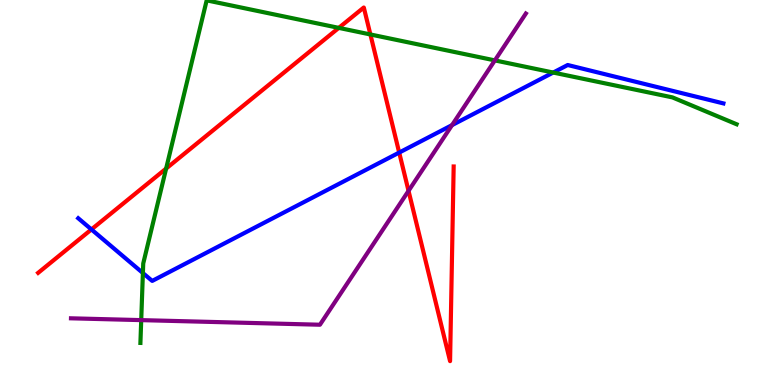[{'lines': ['blue', 'red'], 'intersections': [{'x': 1.18, 'y': 4.04}, {'x': 5.15, 'y': 6.04}]}, {'lines': ['green', 'red'], 'intersections': [{'x': 2.14, 'y': 5.62}, {'x': 4.37, 'y': 9.28}, {'x': 4.78, 'y': 9.1}]}, {'lines': ['purple', 'red'], 'intersections': [{'x': 5.27, 'y': 5.04}]}, {'lines': ['blue', 'green'], 'intersections': [{'x': 1.84, 'y': 2.91}, {'x': 7.14, 'y': 8.12}]}, {'lines': ['blue', 'purple'], 'intersections': [{'x': 5.83, 'y': 6.75}]}, {'lines': ['green', 'purple'], 'intersections': [{'x': 1.82, 'y': 1.69}, {'x': 6.39, 'y': 8.43}]}]